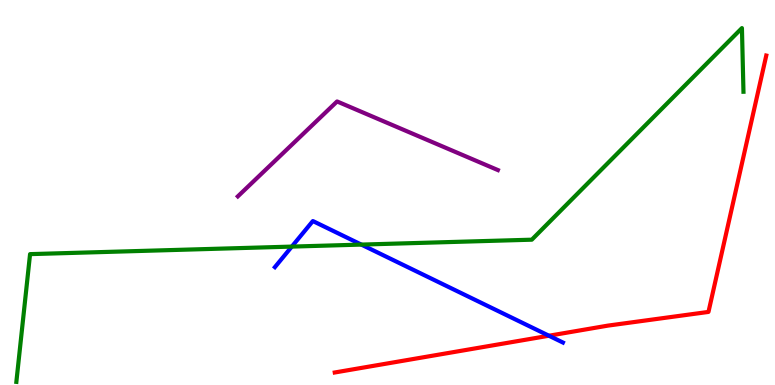[{'lines': ['blue', 'red'], 'intersections': [{'x': 7.08, 'y': 1.28}]}, {'lines': ['green', 'red'], 'intersections': []}, {'lines': ['purple', 'red'], 'intersections': []}, {'lines': ['blue', 'green'], 'intersections': [{'x': 3.77, 'y': 3.59}, {'x': 4.66, 'y': 3.65}]}, {'lines': ['blue', 'purple'], 'intersections': []}, {'lines': ['green', 'purple'], 'intersections': []}]